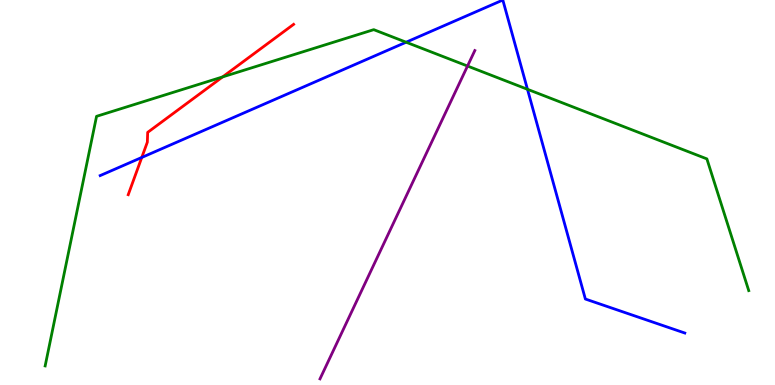[{'lines': ['blue', 'red'], 'intersections': [{'x': 1.83, 'y': 5.91}]}, {'lines': ['green', 'red'], 'intersections': [{'x': 2.87, 'y': 8.0}]}, {'lines': ['purple', 'red'], 'intersections': []}, {'lines': ['blue', 'green'], 'intersections': [{'x': 5.24, 'y': 8.9}, {'x': 6.81, 'y': 7.68}]}, {'lines': ['blue', 'purple'], 'intersections': []}, {'lines': ['green', 'purple'], 'intersections': [{'x': 6.03, 'y': 8.28}]}]